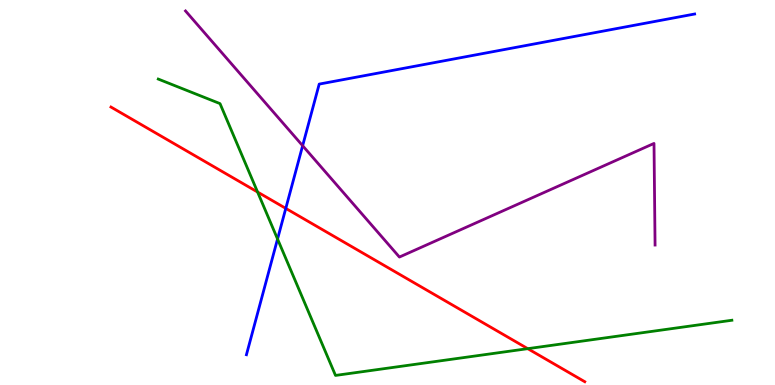[{'lines': ['blue', 'red'], 'intersections': [{'x': 3.69, 'y': 4.59}]}, {'lines': ['green', 'red'], 'intersections': [{'x': 3.32, 'y': 5.01}, {'x': 6.81, 'y': 0.944}]}, {'lines': ['purple', 'red'], 'intersections': []}, {'lines': ['blue', 'green'], 'intersections': [{'x': 3.58, 'y': 3.79}]}, {'lines': ['blue', 'purple'], 'intersections': [{'x': 3.91, 'y': 6.22}]}, {'lines': ['green', 'purple'], 'intersections': []}]